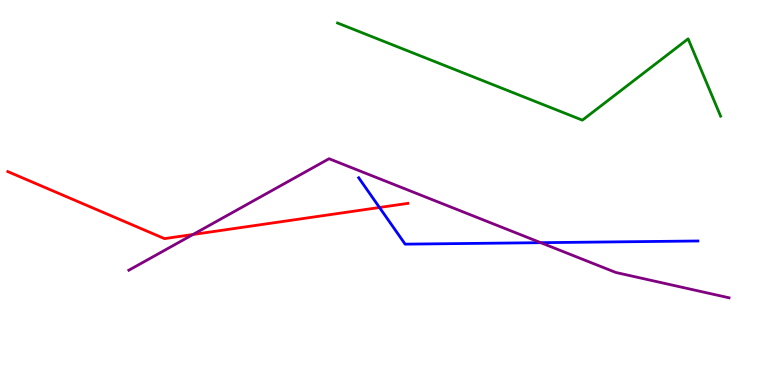[{'lines': ['blue', 'red'], 'intersections': [{'x': 4.9, 'y': 4.61}]}, {'lines': ['green', 'red'], 'intersections': []}, {'lines': ['purple', 'red'], 'intersections': [{'x': 2.49, 'y': 3.91}]}, {'lines': ['blue', 'green'], 'intersections': []}, {'lines': ['blue', 'purple'], 'intersections': [{'x': 6.98, 'y': 3.7}]}, {'lines': ['green', 'purple'], 'intersections': []}]